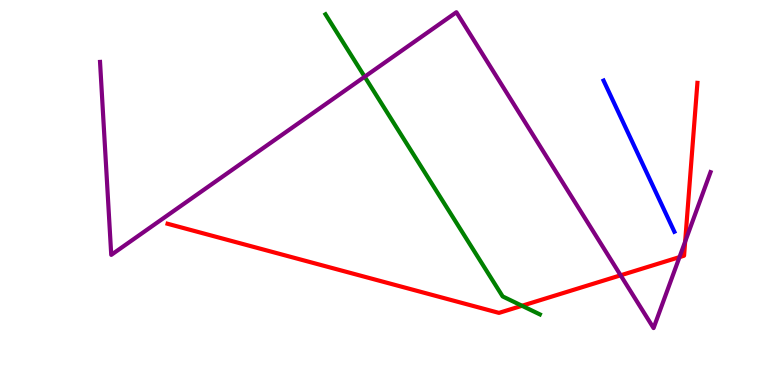[{'lines': ['blue', 'red'], 'intersections': []}, {'lines': ['green', 'red'], 'intersections': [{'x': 6.74, 'y': 2.06}]}, {'lines': ['purple', 'red'], 'intersections': [{'x': 8.01, 'y': 2.85}, {'x': 8.77, 'y': 3.32}, {'x': 8.84, 'y': 3.72}]}, {'lines': ['blue', 'green'], 'intersections': []}, {'lines': ['blue', 'purple'], 'intersections': []}, {'lines': ['green', 'purple'], 'intersections': [{'x': 4.71, 'y': 8.01}]}]